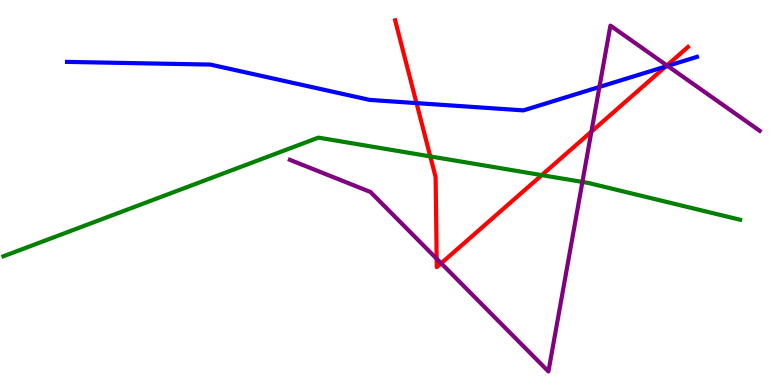[{'lines': ['blue', 'red'], 'intersections': [{'x': 5.37, 'y': 7.32}, {'x': 8.59, 'y': 8.27}]}, {'lines': ['green', 'red'], 'intersections': [{'x': 5.55, 'y': 5.94}, {'x': 6.99, 'y': 5.45}]}, {'lines': ['purple', 'red'], 'intersections': [{'x': 5.63, 'y': 3.28}, {'x': 5.69, 'y': 3.16}, {'x': 7.63, 'y': 6.58}, {'x': 8.61, 'y': 8.3}]}, {'lines': ['blue', 'green'], 'intersections': []}, {'lines': ['blue', 'purple'], 'intersections': [{'x': 7.73, 'y': 7.74}, {'x': 8.61, 'y': 8.29}]}, {'lines': ['green', 'purple'], 'intersections': [{'x': 7.51, 'y': 5.27}]}]